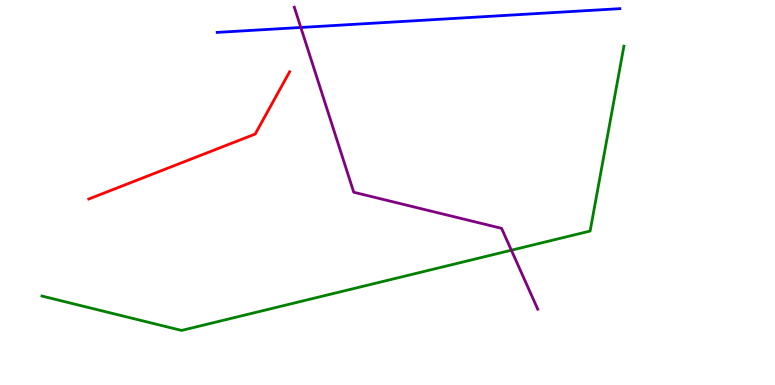[{'lines': ['blue', 'red'], 'intersections': []}, {'lines': ['green', 'red'], 'intersections': []}, {'lines': ['purple', 'red'], 'intersections': []}, {'lines': ['blue', 'green'], 'intersections': []}, {'lines': ['blue', 'purple'], 'intersections': [{'x': 3.88, 'y': 9.29}]}, {'lines': ['green', 'purple'], 'intersections': [{'x': 6.6, 'y': 3.5}]}]